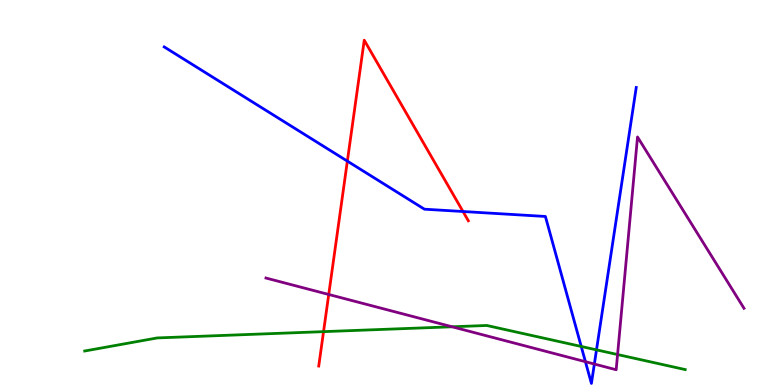[{'lines': ['blue', 'red'], 'intersections': [{'x': 4.48, 'y': 5.81}, {'x': 5.97, 'y': 4.51}]}, {'lines': ['green', 'red'], 'intersections': [{'x': 4.17, 'y': 1.39}]}, {'lines': ['purple', 'red'], 'intersections': [{'x': 4.24, 'y': 2.35}]}, {'lines': ['blue', 'green'], 'intersections': [{'x': 7.5, 'y': 1.0}, {'x': 7.7, 'y': 0.913}]}, {'lines': ['blue', 'purple'], 'intersections': [{'x': 7.55, 'y': 0.605}, {'x': 7.67, 'y': 0.545}]}, {'lines': ['green', 'purple'], 'intersections': [{'x': 5.83, 'y': 1.51}, {'x': 7.97, 'y': 0.791}]}]